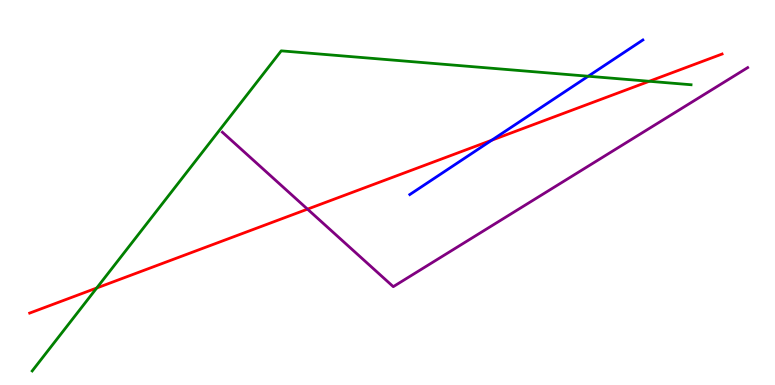[{'lines': ['blue', 'red'], 'intersections': [{'x': 6.34, 'y': 6.36}]}, {'lines': ['green', 'red'], 'intersections': [{'x': 1.25, 'y': 2.52}, {'x': 8.38, 'y': 7.89}]}, {'lines': ['purple', 'red'], 'intersections': [{'x': 3.97, 'y': 4.57}]}, {'lines': ['blue', 'green'], 'intersections': [{'x': 7.59, 'y': 8.02}]}, {'lines': ['blue', 'purple'], 'intersections': []}, {'lines': ['green', 'purple'], 'intersections': []}]